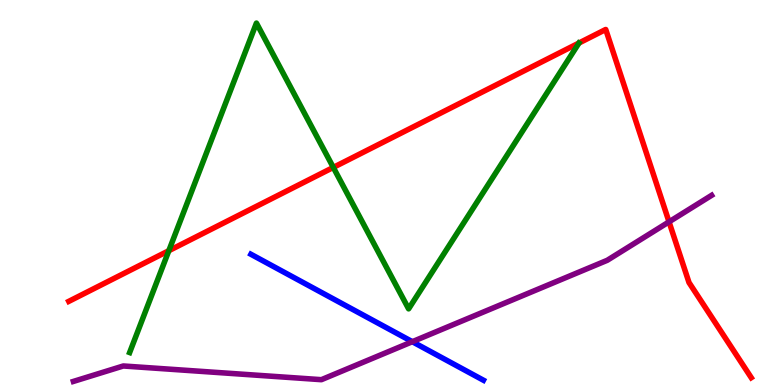[{'lines': ['blue', 'red'], 'intersections': []}, {'lines': ['green', 'red'], 'intersections': [{'x': 2.18, 'y': 3.49}, {'x': 4.3, 'y': 5.65}]}, {'lines': ['purple', 'red'], 'intersections': [{'x': 8.63, 'y': 4.24}]}, {'lines': ['blue', 'green'], 'intersections': []}, {'lines': ['blue', 'purple'], 'intersections': [{'x': 5.32, 'y': 1.12}]}, {'lines': ['green', 'purple'], 'intersections': []}]